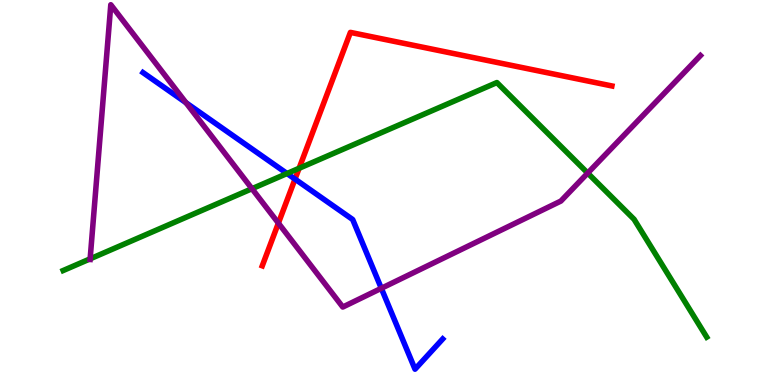[{'lines': ['blue', 'red'], 'intersections': [{'x': 3.81, 'y': 5.35}]}, {'lines': ['green', 'red'], 'intersections': [{'x': 3.86, 'y': 5.63}]}, {'lines': ['purple', 'red'], 'intersections': [{'x': 3.59, 'y': 4.2}]}, {'lines': ['blue', 'green'], 'intersections': [{'x': 3.7, 'y': 5.49}]}, {'lines': ['blue', 'purple'], 'intersections': [{'x': 2.4, 'y': 7.33}, {'x': 4.92, 'y': 2.51}]}, {'lines': ['green', 'purple'], 'intersections': [{'x': 1.16, 'y': 3.28}, {'x': 3.25, 'y': 5.1}, {'x': 7.58, 'y': 5.5}]}]